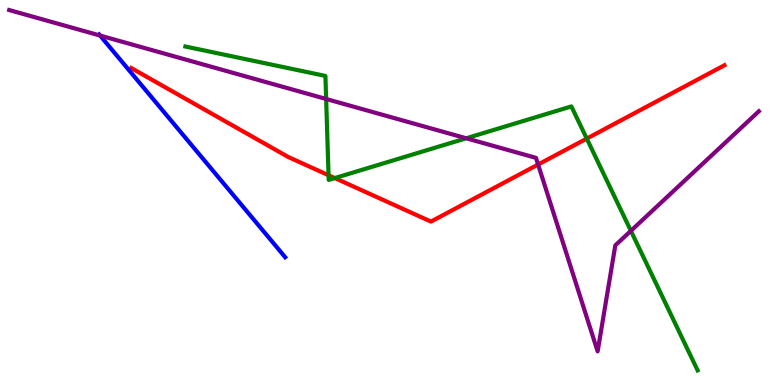[{'lines': ['blue', 'red'], 'intersections': []}, {'lines': ['green', 'red'], 'intersections': [{'x': 4.24, 'y': 5.45}, {'x': 4.32, 'y': 5.37}, {'x': 7.57, 'y': 6.4}]}, {'lines': ['purple', 'red'], 'intersections': [{'x': 6.94, 'y': 5.73}]}, {'lines': ['blue', 'green'], 'intersections': []}, {'lines': ['blue', 'purple'], 'intersections': [{'x': 1.29, 'y': 9.08}]}, {'lines': ['green', 'purple'], 'intersections': [{'x': 4.21, 'y': 7.43}, {'x': 6.02, 'y': 6.41}, {'x': 8.14, 'y': 4.0}]}]